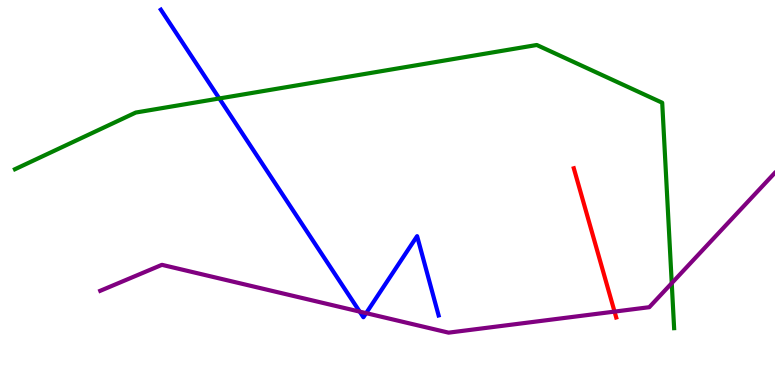[{'lines': ['blue', 'red'], 'intersections': []}, {'lines': ['green', 'red'], 'intersections': []}, {'lines': ['purple', 'red'], 'intersections': [{'x': 7.93, 'y': 1.91}]}, {'lines': ['blue', 'green'], 'intersections': [{'x': 2.83, 'y': 7.44}]}, {'lines': ['blue', 'purple'], 'intersections': [{'x': 4.64, 'y': 1.91}, {'x': 4.72, 'y': 1.87}]}, {'lines': ['green', 'purple'], 'intersections': [{'x': 8.67, 'y': 2.65}]}]